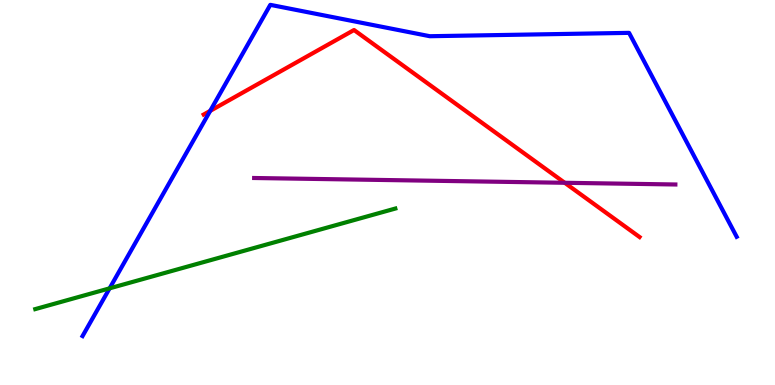[{'lines': ['blue', 'red'], 'intersections': [{'x': 2.71, 'y': 7.12}]}, {'lines': ['green', 'red'], 'intersections': []}, {'lines': ['purple', 'red'], 'intersections': [{'x': 7.29, 'y': 5.25}]}, {'lines': ['blue', 'green'], 'intersections': [{'x': 1.41, 'y': 2.51}]}, {'lines': ['blue', 'purple'], 'intersections': []}, {'lines': ['green', 'purple'], 'intersections': []}]